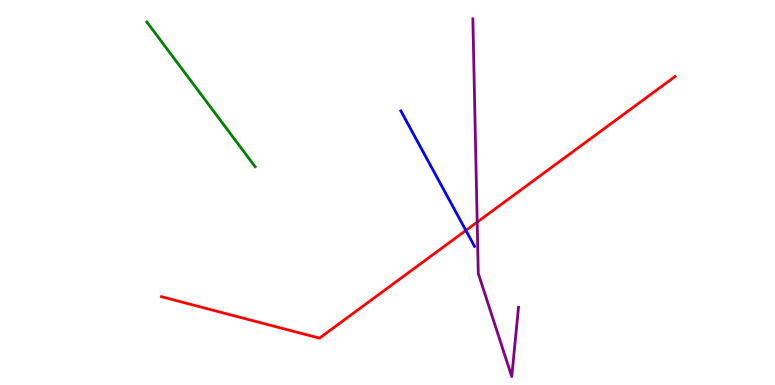[{'lines': ['blue', 'red'], 'intersections': [{'x': 6.01, 'y': 4.01}]}, {'lines': ['green', 'red'], 'intersections': []}, {'lines': ['purple', 'red'], 'intersections': [{'x': 6.16, 'y': 4.23}]}, {'lines': ['blue', 'green'], 'intersections': []}, {'lines': ['blue', 'purple'], 'intersections': []}, {'lines': ['green', 'purple'], 'intersections': []}]